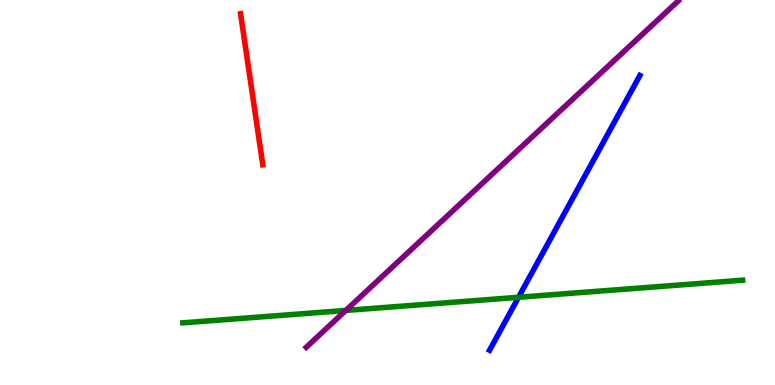[{'lines': ['blue', 'red'], 'intersections': []}, {'lines': ['green', 'red'], 'intersections': []}, {'lines': ['purple', 'red'], 'intersections': []}, {'lines': ['blue', 'green'], 'intersections': [{'x': 6.69, 'y': 2.28}]}, {'lines': ['blue', 'purple'], 'intersections': []}, {'lines': ['green', 'purple'], 'intersections': [{'x': 4.46, 'y': 1.94}]}]